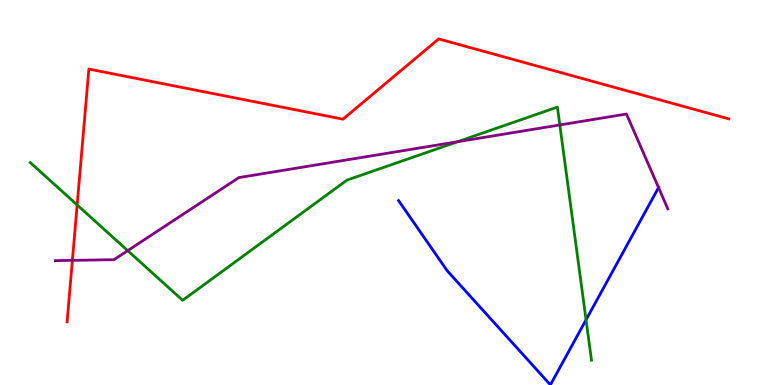[{'lines': ['blue', 'red'], 'intersections': []}, {'lines': ['green', 'red'], 'intersections': [{'x': 0.996, 'y': 4.68}]}, {'lines': ['purple', 'red'], 'intersections': [{'x': 0.934, 'y': 3.24}]}, {'lines': ['blue', 'green'], 'intersections': [{'x': 7.56, 'y': 1.69}]}, {'lines': ['blue', 'purple'], 'intersections': [{'x': 8.5, 'y': 5.13}]}, {'lines': ['green', 'purple'], 'intersections': [{'x': 1.65, 'y': 3.49}, {'x': 5.91, 'y': 6.32}, {'x': 7.22, 'y': 6.75}]}]